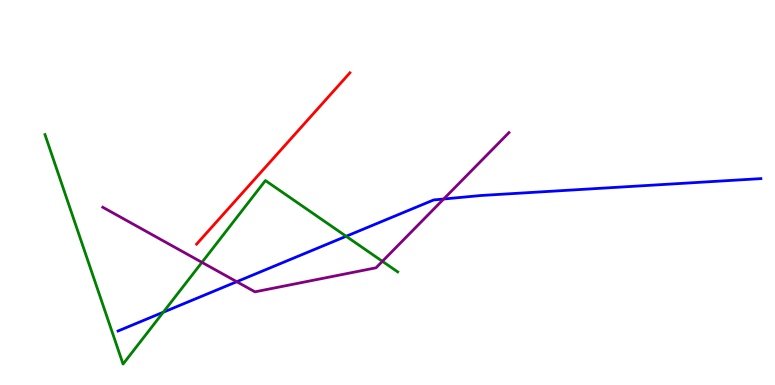[{'lines': ['blue', 'red'], 'intersections': []}, {'lines': ['green', 'red'], 'intersections': []}, {'lines': ['purple', 'red'], 'intersections': []}, {'lines': ['blue', 'green'], 'intersections': [{'x': 2.11, 'y': 1.89}, {'x': 4.47, 'y': 3.86}]}, {'lines': ['blue', 'purple'], 'intersections': [{'x': 3.05, 'y': 2.68}, {'x': 5.72, 'y': 4.83}]}, {'lines': ['green', 'purple'], 'intersections': [{'x': 2.61, 'y': 3.19}, {'x': 4.93, 'y': 3.21}]}]